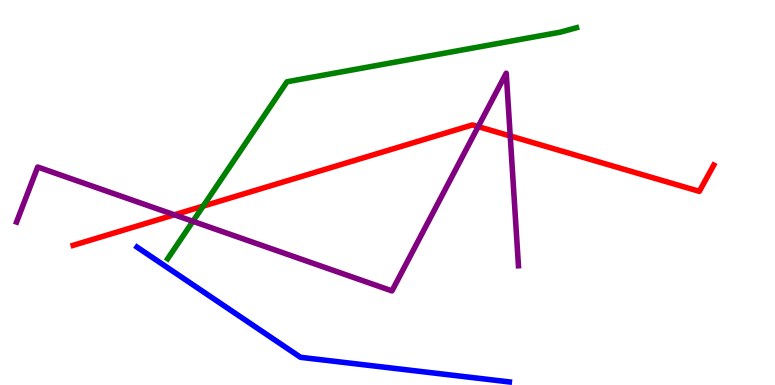[{'lines': ['blue', 'red'], 'intersections': []}, {'lines': ['green', 'red'], 'intersections': [{'x': 2.62, 'y': 4.65}]}, {'lines': ['purple', 'red'], 'intersections': [{'x': 2.25, 'y': 4.42}, {'x': 6.17, 'y': 6.71}, {'x': 6.58, 'y': 6.47}]}, {'lines': ['blue', 'green'], 'intersections': []}, {'lines': ['blue', 'purple'], 'intersections': []}, {'lines': ['green', 'purple'], 'intersections': [{'x': 2.49, 'y': 4.25}]}]